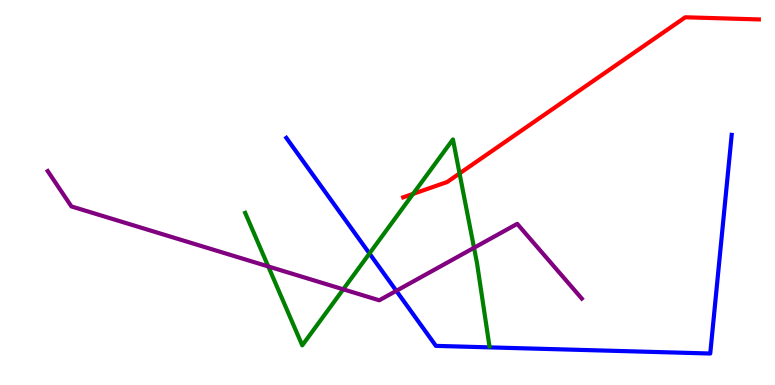[{'lines': ['blue', 'red'], 'intersections': []}, {'lines': ['green', 'red'], 'intersections': [{'x': 5.33, 'y': 4.96}, {'x': 5.93, 'y': 5.5}]}, {'lines': ['purple', 'red'], 'intersections': []}, {'lines': ['blue', 'green'], 'intersections': [{'x': 4.77, 'y': 3.42}]}, {'lines': ['blue', 'purple'], 'intersections': [{'x': 5.11, 'y': 2.45}]}, {'lines': ['green', 'purple'], 'intersections': [{'x': 3.46, 'y': 3.08}, {'x': 4.43, 'y': 2.49}, {'x': 6.12, 'y': 3.56}]}]